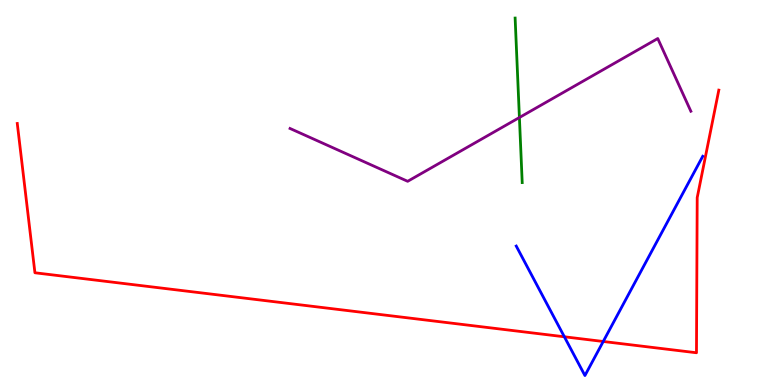[{'lines': ['blue', 'red'], 'intersections': [{'x': 7.28, 'y': 1.25}, {'x': 7.78, 'y': 1.13}]}, {'lines': ['green', 'red'], 'intersections': []}, {'lines': ['purple', 'red'], 'intersections': []}, {'lines': ['blue', 'green'], 'intersections': []}, {'lines': ['blue', 'purple'], 'intersections': []}, {'lines': ['green', 'purple'], 'intersections': [{'x': 6.7, 'y': 6.95}]}]